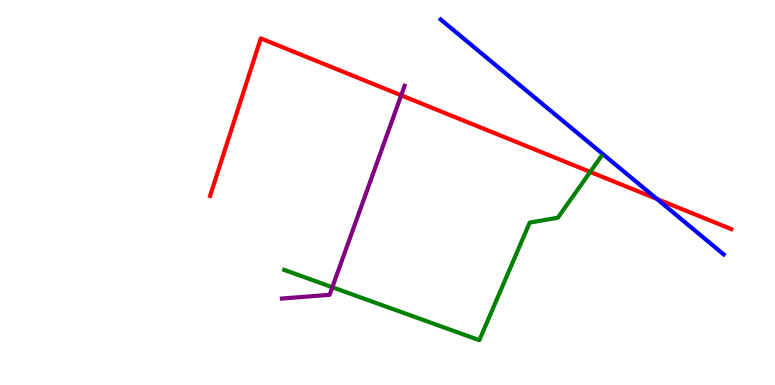[{'lines': ['blue', 'red'], 'intersections': [{'x': 8.48, 'y': 4.83}]}, {'lines': ['green', 'red'], 'intersections': [{'x': 7.62, 'y': 5.53}]}, {'lines': ['purple', 'red'], 'intersections': [{'x': 5.18, 'y': 7.52}]}, {'lines': ['blue', 'green'], 'intersections': []}, {'lines': ['blue', 'purple'], 'intersections': []}, {'lines': ['green', 'purple'], 'intersections': [{'x': 4.29, 'y': 2.54}]}]